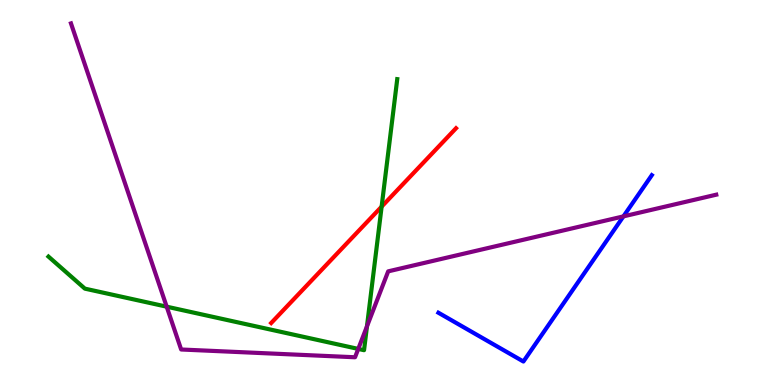[{'lines': ['blue', 'red'], 'intersections': []}, {'lines': ['green', 'red'], 'intersections': [{'x': 4.92, 'y': 4.63}]}, {'lines': ['purple', 'red'], 'intersections': []}, {'lines': ['blue', 'green'], 'intersections': []}, {'lines': ['blue', 'purple'], 'intersections': [{'x': 8.04, 'y': 4.38}]}, {'lines': ['green', 'purple'], 'intersections': [{'x': 2.15, 'y': 2.03}, {'x': 4.62, 'y': 0.937}, {'x': 4.74, 'y': 1.52}]}]